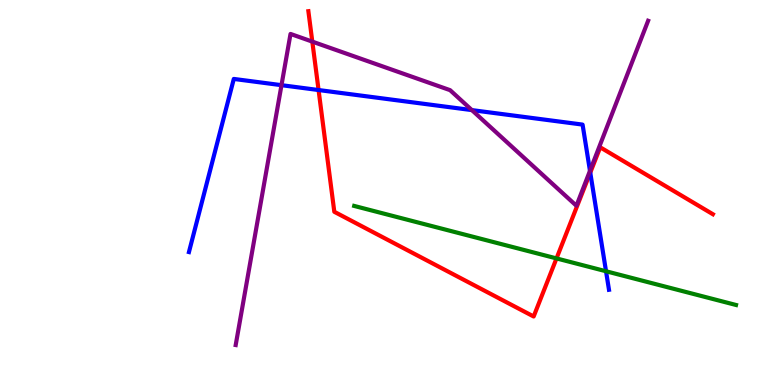[{'lines': ['blue', 'red'], 'intersections': [{'x': 4.11, 'y': 7.66}, {'x': 7.62, 'y': 5.52}]}, {'lines': ['green', 'red'], 'intersections': [{'x': 7.18, 'y': 3.29}]}, {'lines': ['purple', 'red'], 'intersections': [{'x': 4.03, 'y': 8.92}]}, {'lines': ['blue', 'green'], 'intersections': [{'x': 7.82, 'y': 2.95}]}, {'lines': ['blue', 'purple'], 'intersections': [{'x': 3.63, 'y': 7.79}, {'x': 6.09, 'y': 7.14}, {'x': 7.61, 'y': 5.56}]}, {'lines': ['green', 'purple'], 'intersections': []}]